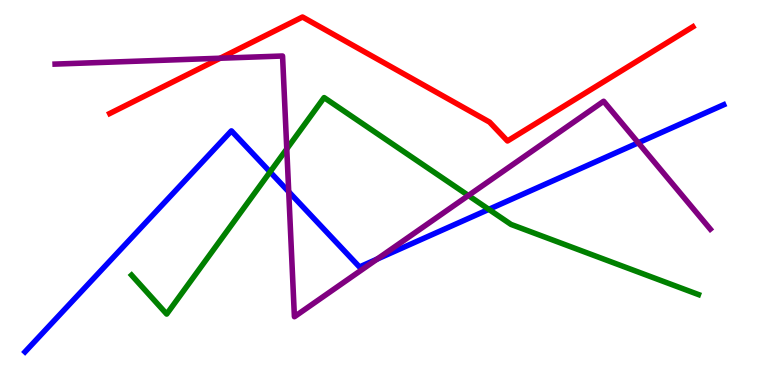[{'lines': ['blue', 'red'], 'intersections': []}, {'lines': ['green', 'red'], 'intersections': []}, {'lines': ['purple', 'red'], 'intersections': [{'x': 2.84, 'y': 8.49}]}, {'lines': ['blue', 'green'], 'intersections': [{'x': 3.48, 'y': 5.53}, {'x': 6.31, 'y': 4.56}]}, {'lines': ['blue', 'purple'], 'intersections': [{'x': 3.73, 'y': 5.02}, {'x': 4.87, 'y': 3.27}, {'x': 8.24, 'y': 6.29}]}, {'lines': ['green', 'purple'], 'intersections': [{'x': 3.7, 'y': 6.13}, {'x': 6.04, 'y': 4.92}]}]